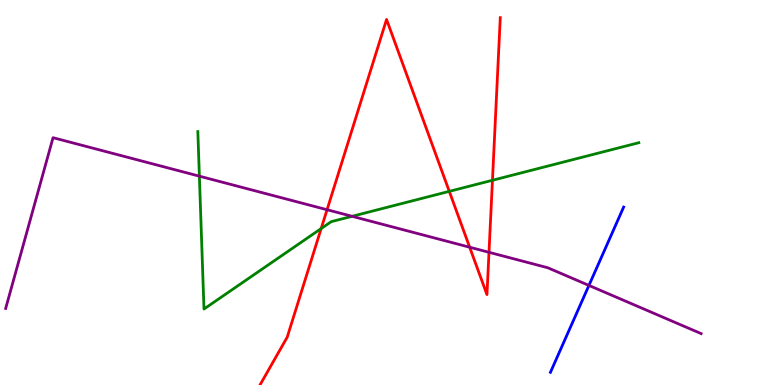[{'lines': ['blue', 'red'], 'intersections': []}, {'lines': ['green', 'red'], 'intersections': [{'x': 4.14, 'y': 4.06}, {'x': 5.8, 'y': 5.03}, {'x': 6.35, 'y': 5.32}]}, {'lines': ['purple', 'red'], 'intersections': [{'x': 4.22, 'y': 4.55}, {'x': 6.06, 'y': 3.58}, {'x': 6.31, 'y': 3.45}]}, {'lines': ['blue', 'green'], 'intersections': []}, {'lines': ['blue', 'purple'], 'intersections': [{'x': 7.6, 'y': 2.59}]}, {'lines': ['green', 'purple'], 'intersections': [{'x': 2.57, 'y': 5.42}, {'x': 4.54, 'y': 4.38}]}]